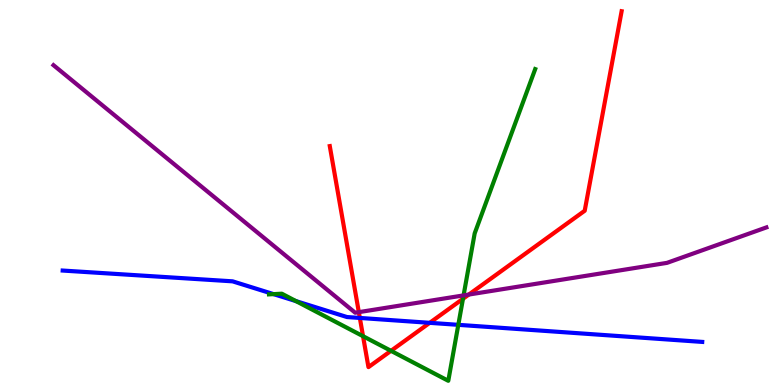[{'lines': ['blue', 'red'], 'intersections': [{'x': 4.64, 'y': 1.74}, {'x': 5.54, 'y': 1.61}]}, {'lines': ['green', 'red'], 'intersections': [{'x': 4.68, 'y': 1.27}, {'x': 5.05, 'y': 0.888}, {'x': 5.97, 'y': 2.24}]}, {'lines': ['purple', 'red'], 'intersections': [{'x': 4.63, 'y': 1.89}, {'x': 6.05, 'y': 2.35}]}, {'lines': ['blue', 'green'], 'intersections': [{'x': 3.53, 'y': 2.36}, {'x': 3.82, 'y': 2.18}, {'x': 5.91, 'y': 1.56}]}, {'lines': ['blue', 'purple'], 'intersections': []}, {'lines': ['green', 'purple'], 'intersections': [{'x': 5.98, 'y': 2.33}]}]